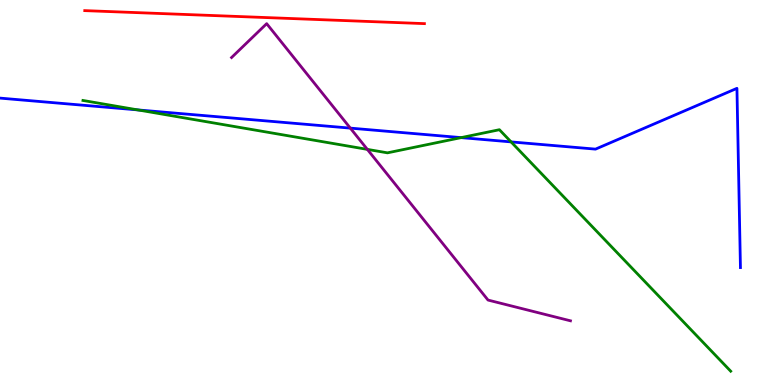[{'lines': ['blue', 'red'], 'intersections': []}, {'lines': ['green', 'red'], 'intersections': []}, {'lines': ['purple', 'red'], 'intersections': []}, {'lines': ['blue', 'green'], 'intersections': [{'x': 1.78, 'y': 7.14}, {'x': 5.95, 'y': 6.43}, {'x': 6.59, 'y': 6.31}]}, {'lines': ['blue', 'purple'], 'intersections': [{'x': 4.52, 'y': 6.67}]}, {'lines': ['green', 'purple'], 'intersections': [{'x': 4.74, 'y': 6.12}]}]